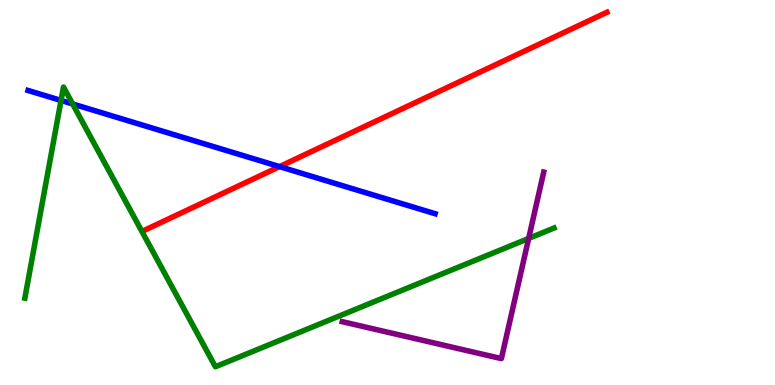[{'lines': ['blue', 'red'], 'intersections': [{'x': 3.61, 'y': 5.67}]}, {'lines': ['green', 'red'], 'intersections': []}, {'lines': ['purple', 'red'], 'intersections': []}, {'lines': ['blue', 'green'], 'intersections': [{'x': 0.788, 'y': 7.39}, {'x': 0.938, 'y': 7.3}]}, {'lines': ['blue', 'purple'], 'intersections': []}, {'lines': ['green', 'purple'], 'intersections': [{'x': 6.82, 'y': 3.81}]}]